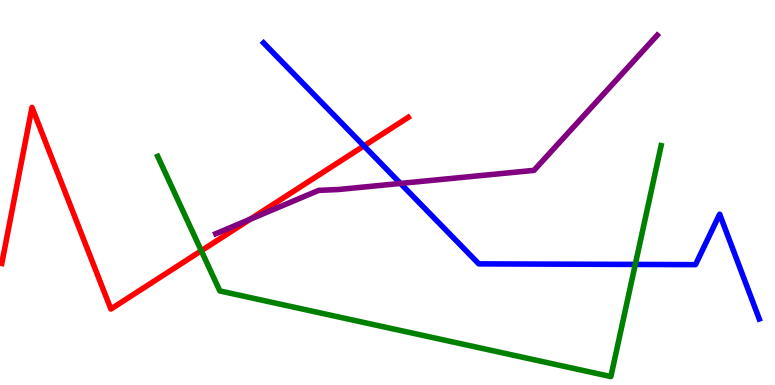[{'lines': ['blue', 'red'], 'intersections': [{'x': 4.7, 'y': 6.21}]}, {'lines': ['green', 'red'], 'intersections': [{'x': 2.6, 'y': 3.49}]}, {'lines': ['purple', 'red'], 'intersections': [{'x': 3.23, 'y': 4.3}]}, {'lines': ['blue', 'green'], 'intersections': [{'x': 8.2, 'y': 3.13}]}, {'lines': ['blue', 'purple'], 'intersections': [{'x': 5.17, 'y': 5.24}]}, {'lines': ['green', 'purple'], 'intersections': []}]